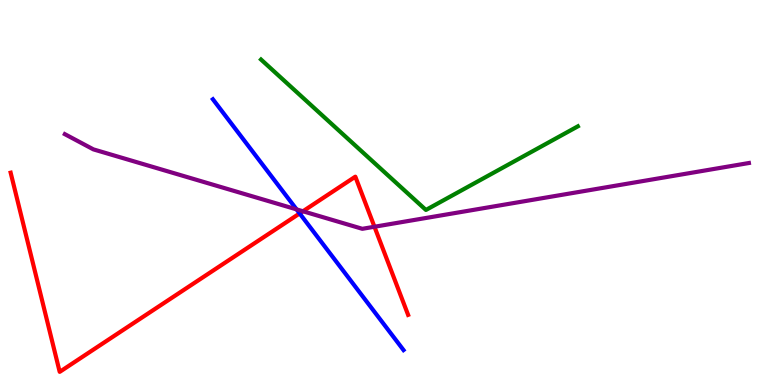[{'lines': ['blue', 'red'], 'intersections': [{'x': 3.87, 'y': 4.46}]}, {'lines': ['green', 'red'], 'intersections': []}, {'lines': ['purple', 'red'], 'intersections': [{'x': 3.91, 'y': 4.51}, {'x': 4.83, 'y': 4.11}]}, {'lines': ['blue', 'green'], 'intersections': []}, {'lines': ['blue', 'purple'], 'intersections': [{'x': 3.83, 'y': 4.56}]}, {'lines': ['green', 'purple'], 'intersections': []}]